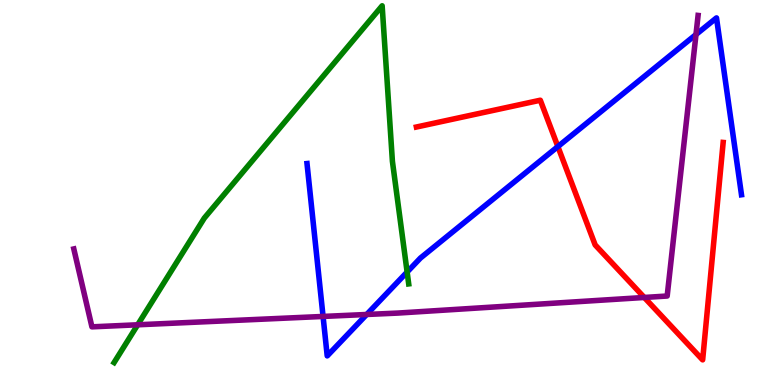[{'lines': ['blue', 'red'], 'intersections': [{'x': 7.2, 'y': 6.19}]}, {'lines': ['green', 'red'], 'intersections': []}, {'lines': ['purple', 'red'], 'intersections': [{'x': 8.31, 'y': 2.27}]}, {'lines': ['blue', 'green'], 'intersections': [{'x': 5.25, 'y': 2.93}]}, {'lines': ['blue', 'purple'], 'intersections': [{'x': 4.17, 'y': 1.78}, {'x': 4.73, 'y': 1.83}, {'x': 8.98, 'y': 9.1}]}, {'lines': ['green', 'purple'], 'intersections': [{'x': 1.78, 'y': 1.56}]}]